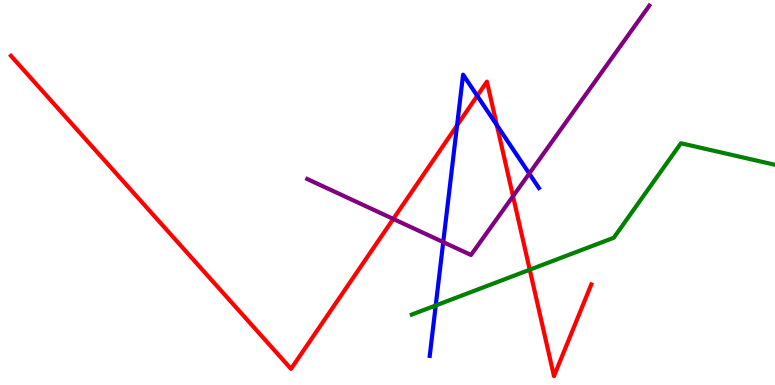[{'lines': ['blue', 'red'], 'intersections': [{'x': 5.9, 'y': 6.74}, {'x': 6.16, 'y': 7.51}, {'x': 6.41, 'y': 6.75}]}, {'lines': ['green', 'red'], 'intersections': [{'x': 6.84, 'y': 2.99}]}, {'lines': ['purple', 'red'], 'intersections': [{'x': 5.07, 'y': 4.31}, {'x': 6.62, 'y': 4.9}]}, {'lines': ['blue', 'green'], 'intersections': [{'x': 5.62, 'y': 2.07}]}, {'lines': ['blue', 'purple'], 'intersections': [{'x': 5.72, 'y': 3.71}, {'x': 6.83, 'y': 5.49}]}, {'lines': ['green', 'purple'], 'intersections': []}]